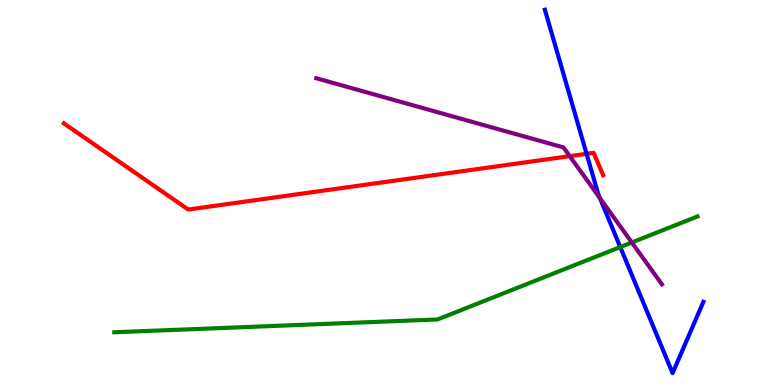[{'lines': ['blue', 'red'], 'intersections': [{'x': 7.57, 'y': 6.01}]}, {'lines': ['green', 'red'], 'intersections': []}, {'lines': ['purple', 'red'], 'intersections': [{'x': 7.35, 'y': 5.94}]}, {'lines': ['blue', 'green'], 'intersections': [{'x': 8.0, 'y': 3.58}]}, {'lines': ['blue', 'purple'], 'intersections': [{'x': 7.74, 'y': 4.85}]}, {'lines': ['green', 'purple'], 'intersections': [{'x': 8.15, 'y': 3.7}]}]